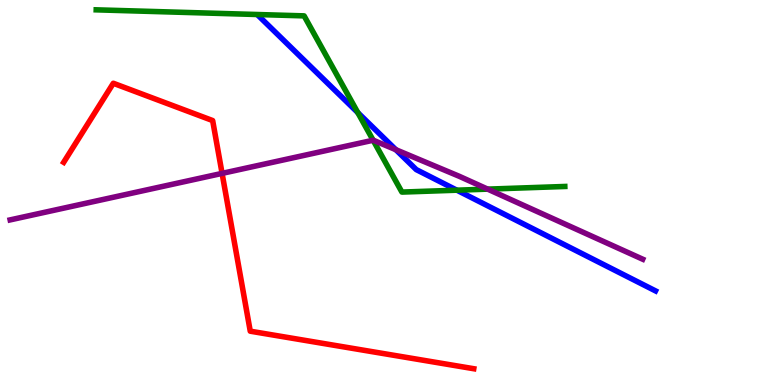[{'lines': ['blue', 'red'], 'intersections': []}, {'lines': ['green', 'red'], 'intersections': []}, {'lines': ['purple', 'red'], 'intersections': [{'x': 2.87, 'y': 5.5}]}, {'lines': ['blue', 'green'], 'intersections': [{'x': 4.62, 'y': 7.08}, {'x': 5.9, 'y': 5.06}]}, {'lines': ['blue', 'purple'], 'intersections': [{'x': 5.11, 'y': 6.11}]}, {'lines': ['green', 'purple'], 'intersections': [{'x': 4.81, 'y': 6.36}, {'x': 6.29, 'y': 5.09}]}]